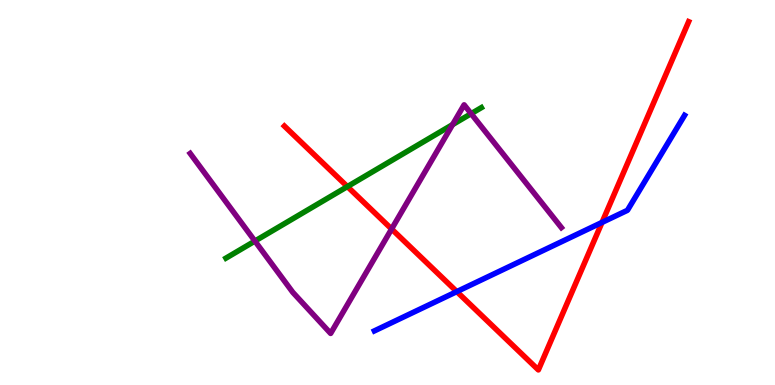[{'lines': ['blue', 'red'], 'intersections': [{'x': 5.89, 'y': 2.43}, {'x': 7.77, 'y': 4.22}]}, {'lines': ['green', 'red'], 'intersections': [{'x': 4.48, 'y': 5.15}]}, {'lines': ['purple', 'red'], 'intersections': [{'x': 5.05, 'y': 4.05}]}, {'lines': ['blue', 'green'], 'intersections': []}, {'lines': ['blue', 'purple'], 'intersections': []}, {'lines': ['green', 'purple'], 'intersections': [{'x': 3.29, 'y': 3.74}, {'x': 5.84, 'y': 6.76}, {'x': 6.08, 'y': 7.05}]}]